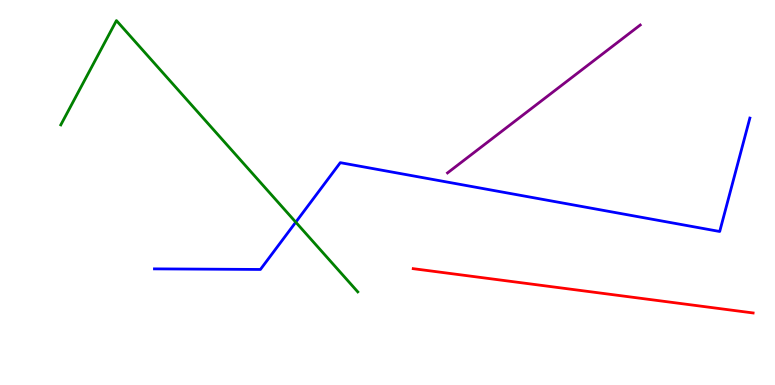[{'lines': ['blue', 'red'], 'intersections': []}, {'lines': ['green', 'red'], 'intersections': []}, {'lines': ['purple', 'red'], 'intersections': []}, {'lines': ['blue', 'green'], 'intersections': [{'x': 3.82, 'y': 4.23}]}, {'lines': ['blue', 'purple'], 'intersections': []}, {'lines': ['green', 'purple'], 'intersections': []}]